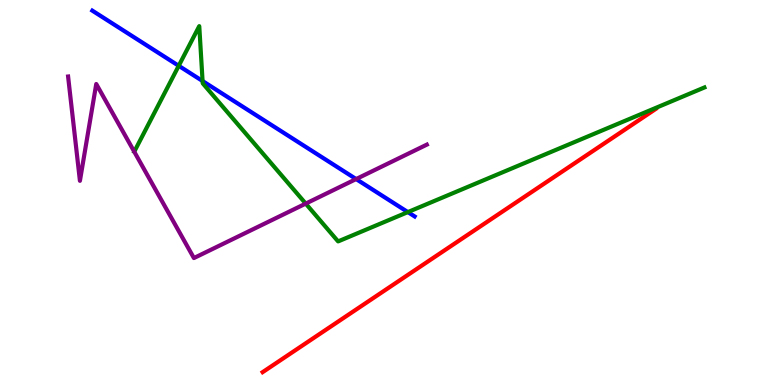[{'lines': ['blue', 'red'], 'intersections': []}, {'lines': ['green', 'red'], 'intersections': []}, {'lines': ['purple', 'red'], 'intersections': []}, {'lines': ['blue', 'green'], 'intersections': [{'x': 2.31, 'y': 8.29}, {'x': 2.61, 'y': 7.9}, {'x': 5.26, 'y': 4.49}]}, {'lines': ['blue', 'purple'], 'intersections': [{'x': 4.6, 'y': 5.35}]}, {'lines': ['green', 'purple'], 'intersections': [{'x': 3.94, 'y': 4.71}]}]